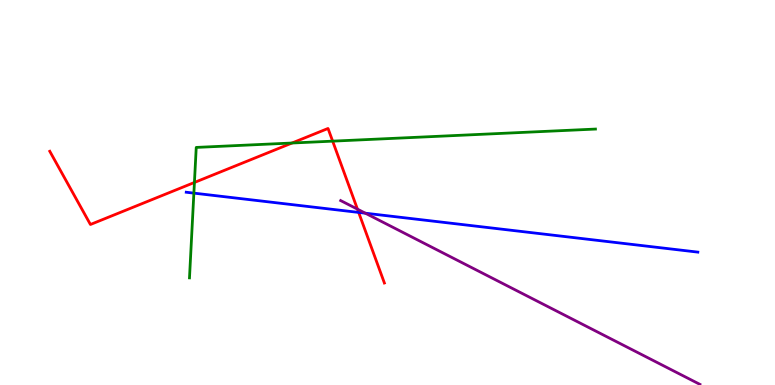[{'lines': ['blue', 'red'], 'intersections': [{'x': 4.63, 'y': 4.48}]}, {'lines': ['green', 'red'], 'intersections': [{'x': 2.51, 'y': 5.26}, {'x': 3.77, 'y': 6.29}, {'x': 4.29, 'y': 6.33}]}, {'lines': ['purple', 'red'], 'intersections': [{'x': 4.61, 'y': 4.57}]}, {'lines': ['blue', 'green'], 'intersections': [{'x': 2.5, 'y': 4.98}]}, {'lines': ['blue', 'purple'], 'intersections': [{'x': 4.71, 'y': 4.46}]}, {'lines': ['green', 'purple'], 'intersections': []}]